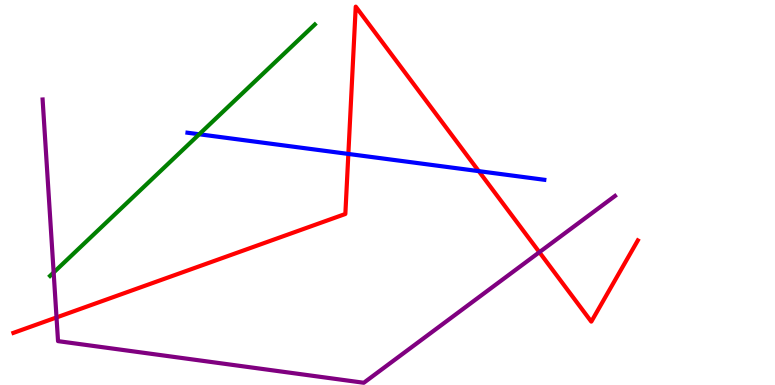[{'lines': ['blue', 'red'], 'intersections': [{'x': 4.49, 'y': 6.0}, {'x': 6.18, 'y': 5.55}]}, {'lines': ['green', 'red'], 'intersections': []}, {'lines': ['purple', 'red'], 'intersections': [{'x': 0.729, 'y': 1.75}, {'x': 6.96, 'y': 3.45}]}, {'lines': ['blue', 'green'], 'intersections': [{'x': 2.57, 'y': 6.51}]}, {'lines': ['blue', 'purple'], 'intersections': []}, {'lines': ['green', 'purple'], 'intersections': [{'x': 0.692, 'y': 2.92}]}]